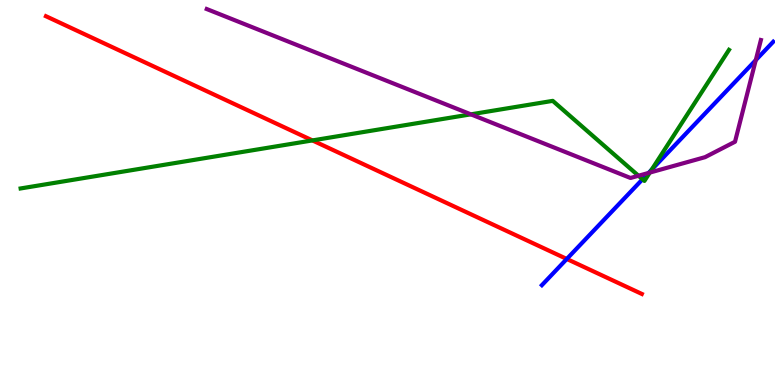[{'lines': ['blue', 'red'], 'intersections': [{'x': 7.31, 'y': 3.27}]}, {'lines': ['green', 'red'], 'intersections': [{'x': 4.03, 'y': 6.35}]}, {'lines': ['purple', 'red'], 'intersections': []}, {'lines': ['blue', 'green'], 'intersections': [{'x': 8.29, 'y': 5.34}, {'x': 8.41, 'y': 5.6}]}, {'lines': ['blue', 'purple'], 'intersections': [{'x': 8.37, 'y': 5.51}, {'x': 9.75, 'y': 8.44}]}, {'lines': ['green', 'purple'], 'intersections': [{'x': 6.08, 'y': 7.03}, {'x': 8.24, 'y': 5.44}, {'x': 8.38, 'y': 5.52}]}]